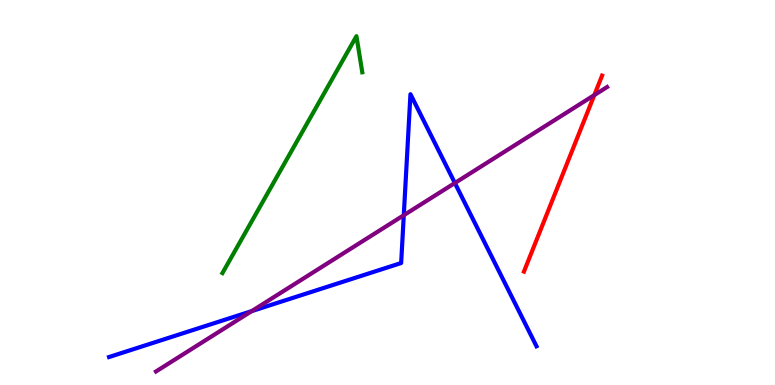[{'lines': ['blue', 'red'], 'intersections': []}, {'lines': ['green', 'red'], 'intersections': []}, {'lines': ['purple', 'red'], 'intersections': [{'x': 7.67, 'y': 7.53}]}, {'lines': ['blue', 'green'], 'intersections': []}, {'lines': ['blue', 'purple'], 'intersections': [{'x': 3.25, 'y': 1.92}, {'x': 5.21, 'y': 4.41}, {'x': 5.87, 'y': 5.25}]}, {'lines': ['green', 'purple'], 'intersections': []}]